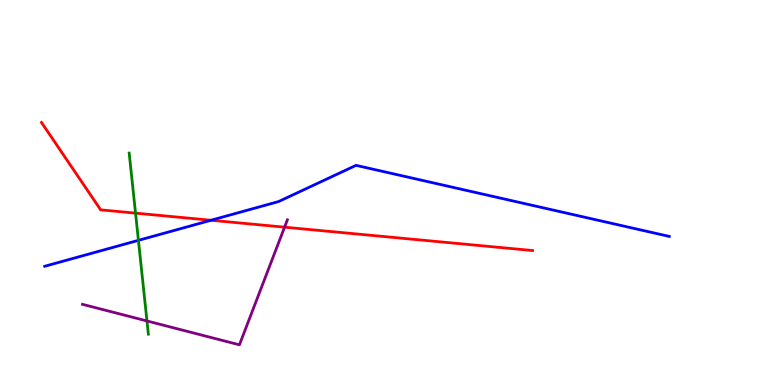[{'lines': ['blue', 'red'], 'intersections': [{'x': 2.72, 'y': 4.28}]}, {'lines': ['green', 'red'], 'intersections': [{'x': 1.75, 'y': 4.46}]}, {'lines': ['purple', 'red'], 'intersections': [{'x': 3.67, 'y': 4.1}]}, {'lines': ['blue', 'green'], 'intersections': [{'x': 1.79, 'y': 3.76}]}, {'lines': ['blue', 'purple'], 'intersections': []}, {'lines': ['green', 'purple'], 'intersections': [{'x': 1.9, 'y': 1.66}]}]